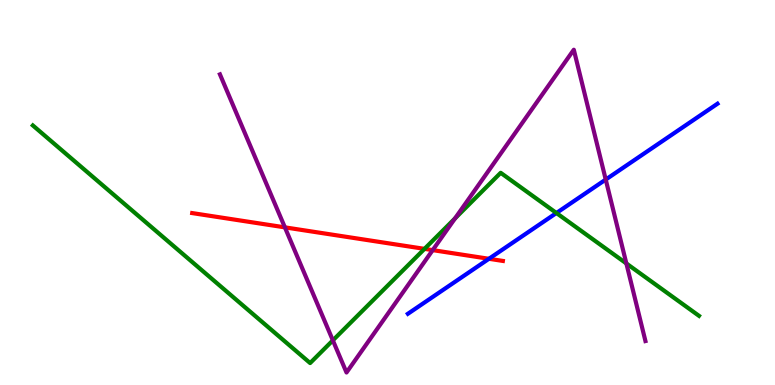[{'lines': ['blue', 'red'], 'intersections': [{'x': 6.31, 'y': 3.28}]}, {'lines': ['green', 'red'], 'intersections': [{'x': 5.48, 'y': 3.54}]}, {'lines': ['purple', 'red'], 'intersections': [{'x': 3.68, 'y': 4.09}, {'x': 5.58, 'y': 3.5}]}, {'lines': ['blue', 'green'], 'intersections': [{'x': 7.18, 'y': 4.47}]}, {'lines': ['blue', 'purple'], 'intersections': [{'x': 7.82, 'y': 5.34}]}, {'lines': ['green', 'purple'], 'intersections': [{'x': 4.29, 'y': 1.16}, {'x': 5.87, 'y': 4.33}, {'x': 8.08, 'y': 3.16}]}]